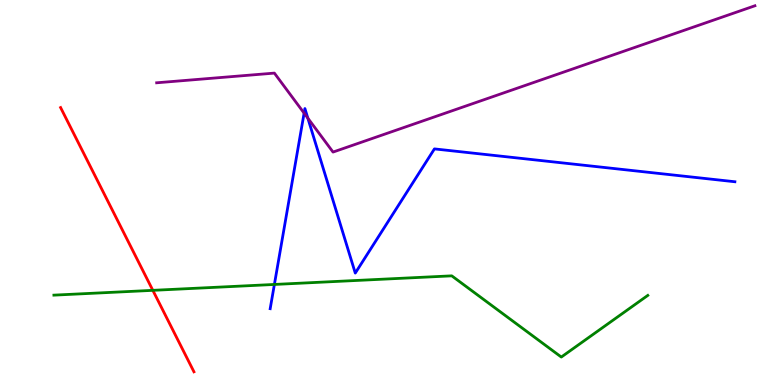[{'lines': ['blue', 'red'], 'intersections': []}, {'lines': ['green', 'red'], 'intersections': [{'x': 1.97, 'y': 2.46}]}, {'lines': ['purple', 'red'], 'intersections': []}, {'lines': ['blue', 'green'], 'intersections': [{'x': 3.54, 'y': 2.61}]}, {'lines': ['blue', 'purple'], 'intersections': [{'x': 3.92, 'y': 7.06}, {'x': 3.97, 'y': 6.93}]}, {'lines': ['green', 'purple'], 'intersections': []}]